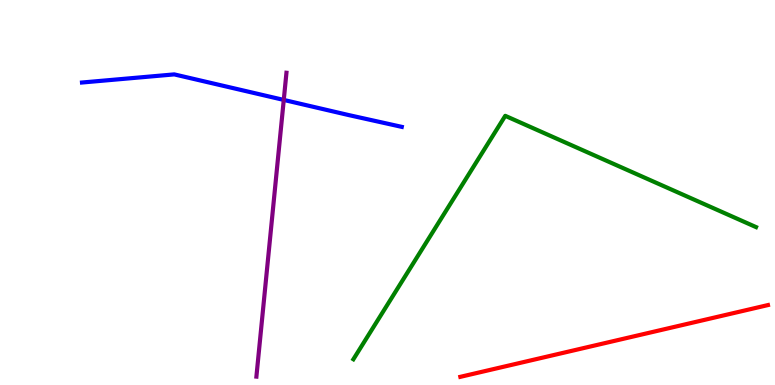[{'lines': ['blue', 'red'], 'intersections': []}, {'lines': ['green', 'red'], 'intersections': []}, {'lines': ['purple', 'red'], 'intersections': []}, {'lines': ['blue', 'green'], 'intersections': []}, {'lines': ['blue', 'purple'], 'intersections': [{'x': 3.66, 'y': 7.4}]}, {'lines': ['green', 'purple'], 'intersections': []}]